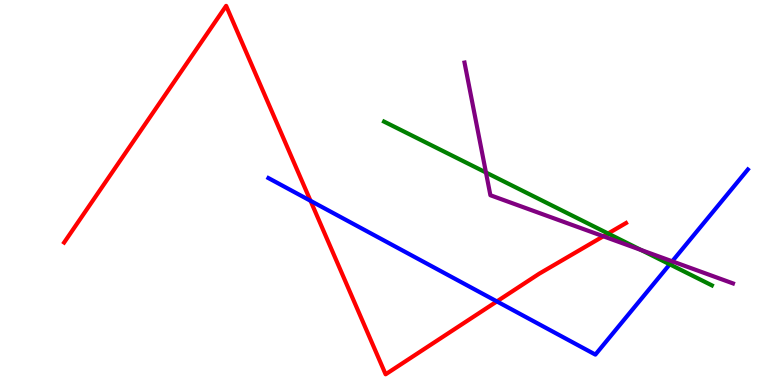[{'lines': ['blue', 'red'], 'intersections': [{'x': 4.01, 'y': 4.78}, {'x': 6.41, 'y': 2.17}]}, {'lines': ['green', 'red'], 'intersections': [{'x': 7.85, 'y': 3.93}]}, {'lines': ['purple', 'red'], 'intersections': [{'x': 7.78, 'y': 3.86}]}, {'lines': ['blue', 'green'], 'intersections': [{'x': 8.64, 'y': 3.13}]}, {'lines': ['blue', 'purple'], 'intersections': [{'x': 8.67, 'y': 3.21}]}, {'lines': ['green', 'purple'], 'intersections': [{'x': 6.27, 'y': 5.52}, {'x': 8.27, 'y': 3.51}]}]